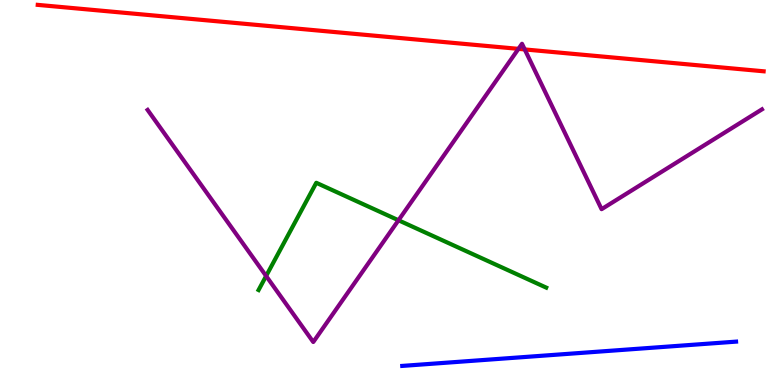[{'lines': ['blue', 'red'], 'intersections': []}, {'lines': ['green', 'red'], 'intersections': []}, {'lines': ['purple', 'red'], 'intersections': [{'x': 6.69, 'y': 8.73}, {'x': 6.77, 'y': 8.72}]}, {'lines': ['blue', 'green'], 'intersections': []}, {'lines': ['blue', 'purple'], 'intersections': []}, {'lines': ['green', 'purple'], 'intersections': [{'x': 3.43, 'y': 2.83}, {'x': 5.14, 'y': 4.28}]}]